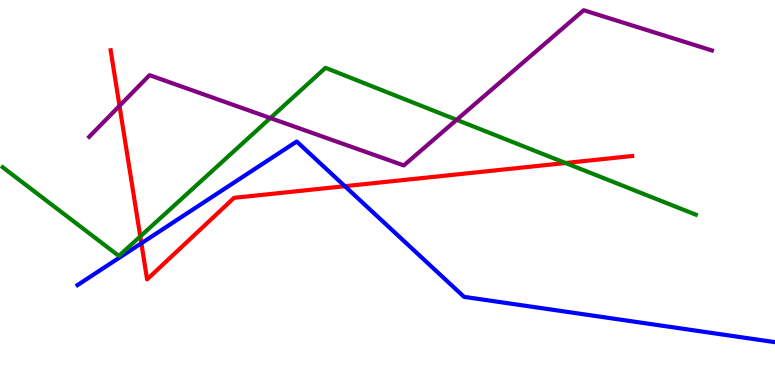[{'lines': ['blue', 'red'], 'intersections': [{'x': 1.82, 'y': 3.68}, {'x': 4.45, 'y': 5.16}]}, {'lines': ['green', 'red'], 'intersections': [{'x': 1.81, 'y': 3.86}, {'x': 7.3, 'y': 5.77}]}, {'lines': ['purple', 'red'], 'intersections': [{'x': 1.54, 'y': 7.25}]}, {'lines': ['blue', 'green'], 'intersections': []}, {'lines': ['blue', 'purple'], 'intersections': []}, {'lines': ['green', 'purple'], 'intersections': [{'x': 3.49, 'y': 6.93}, {'x': 5.89, 'y': 6.89}]}]